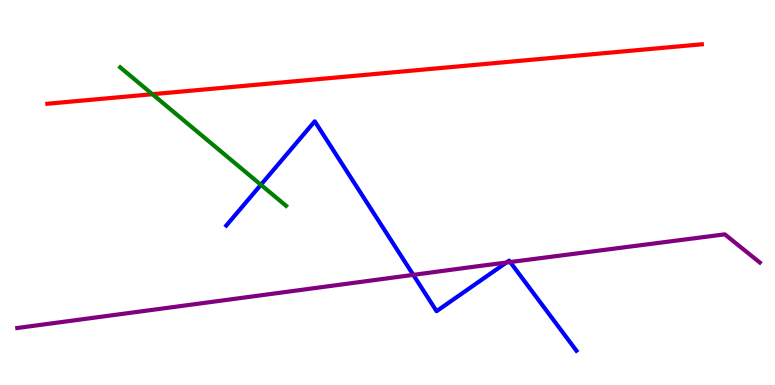[{'lines': ['blue', 'red'], 'intersections': []}, {'lines': ['green', 'red'], 'intersections': [{'x': 1.97, 'y': 7.55}]}, {'lines': ['purple', 'red'], 'intersections': []}, {'lines': ['blue', 'green'], 'intersections': [{'x': 3.37, 'y': 5.2}]}, {'lines': ['blue', 'purple'], 'intersections': [{'x': 5.33, 'y': 2.86}, {'x': 6.53, 'y': 3.18}, {'x': 6.58, 'y': 3.19}]}, {'lines': ['green', 'purple'], 'intersections': []}]